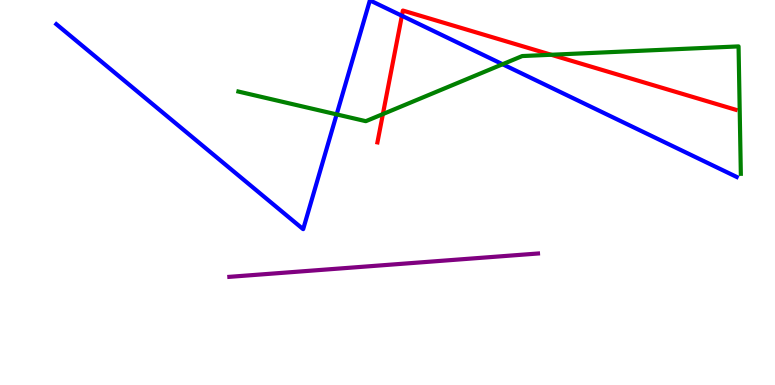[{'lines': ['blue', 'red'], 'intersections': [{'x': 5.19, 'y': 9.59}]}, {'lines': ['green', 'red'], 'intersections': [{'x': 4.94, 'y': 7.04}, {'x': 7.11, 'y': 8.58}]}, {'lines': ['purple', 'red'], 'intersections': []}, {'lines': ['blue', 'green'], 'intersections': [{'x': 4.34, 'y': 7.03}, {'x': 6.48, 'y': 8.33}]}, {'lines': ['blue', 'purple'], 'intersections': []}, {'lines': ['green', 'purple'], 'intersections': []}]